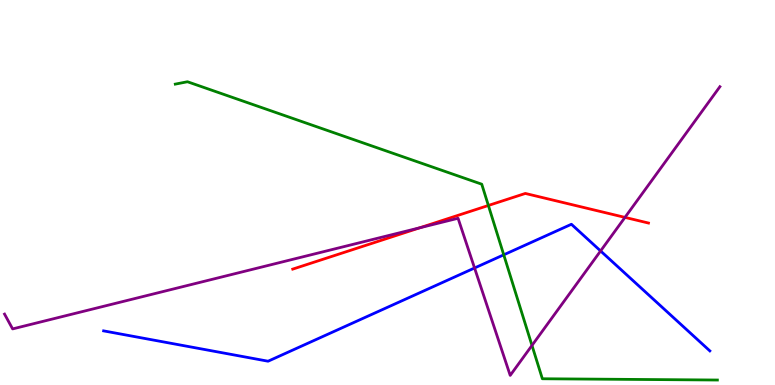[{'lines': ['blue', 'red'], 'intersections': []}, {'lines': ['green', 'red'], 'intersections': [{'x': 6.3, 'y': 4.66}]}, {'lines': ['purple', 'red'], 'intersections': [{'x': 5.42, 'y': 4.08}, {'x': 8.06, 'y': 4.35}]}, {'lines': ['blue', 'green'], 'intersections': [{'x': 6.5, 'y': 3.38}]}, {'lines': ['blue', 'purple'], 'intersections': [{'x': 6.12, 'y': 3.04}, {'x': 7.75, 'y': 3.48}]}, {'lines': ['green', 'purple'], 'intersections': [{'x': 6.86, 'y': 1.03}]}]